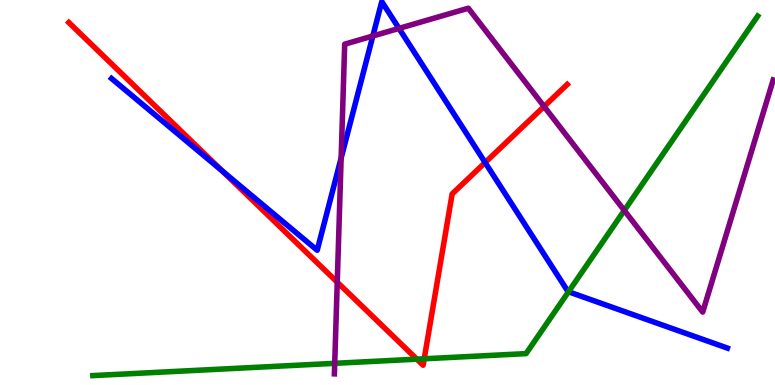[{'lines': ['blue', 'red'], 'intersections': [{'x': 2.87, 'y': 5.55}, {'x': 6.26, 'y': 5.78}]}, {'lines': ['green', 'red'], 'intersections': [{'x': 5.38, 'y': 0.671}, {'x': 5.47, 'y': 0.681}]}, {'lines': ['purple', 'red'], 'intersections': [{'x': 4.35, 'y': 2.67}, {'x': 7.02, 'y': 7.23}]}, {'lines': ['blue', 'green'], 'intersections': [{'x': 7.34, 'y': 2.42}]}, {'lines': ['blue', 'purple'], 'intersections': [{'x': 4.4, 'y': 5.89}, {'x': 4.81, 'y': 9.06}, {'x': 5.15, 'y': 9.26}]}, {'lines': ['green', 'purple'], 'intersections': [{'x': 4.32, 'y': 0.563}, {'x': 8.06, 'y': 4.53}]}]